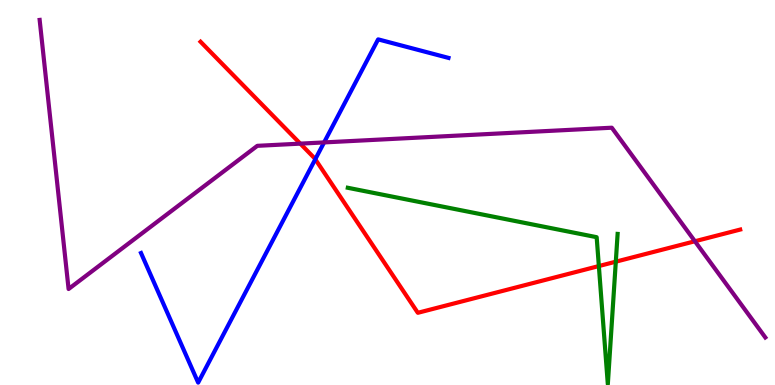[{'lines': ['blue', 'red'], 'intersections': [{'x': 4.07, 'y': 5.86}]}, {'lines': ['green', 'red'], 'intersections': [{'x': 7.73, 'y': 3.09}, {'x': 7.95, 'y': 3.2}]}, {'lines': ['purple', 'red'], 'intersections': [{'x': 3.87, 'y': 6.27}, {'x': 8.97, 'y': 3.73}]}, {'lines': ['blue', 'green'], 'intersections': []}, {'lines': ['blue', 'purple'], 'intersections': [{'x': 4.18, 'y': 6.3}]}, {'lines': ['green', 'purple'], 'intersections': []}]